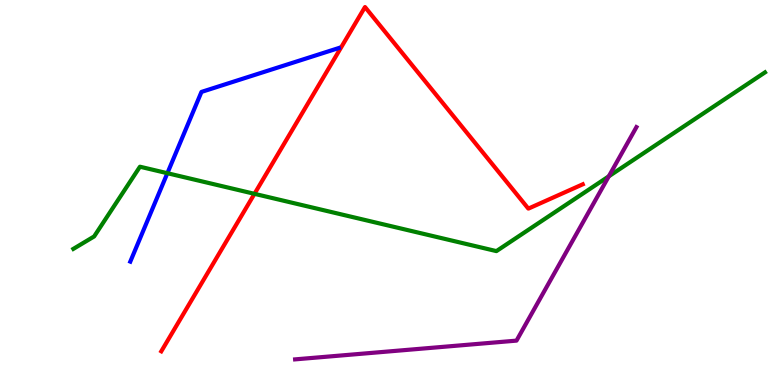[{'lines': ['blue', 'red'], 'intersections': []}, {'lines': ['green', 'red'], 'intersections': [{'x': 3.28, 'y': 4.97}]}, {'lines': ['purple', 'red'], 'intersections': []}, {'lines': ['blue', 'green'], 'intersections': [{'x': 2.16, 'y': 5.5}]}, {'lines': ['blue', 'purple'], 'intersections': []}, {'lines': ['green', 'purple'], 'intersections': [{'x': 7.86, 'y': 5.42}]}]